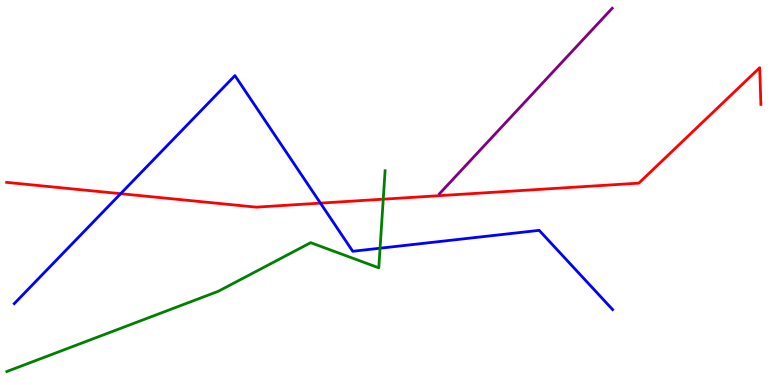[{'lines': ['blue', 'red'], 'intersections': [{'x': 1.56, 'y': 4.97}, {'x': 4.13, 'y': 4.72}]}, {'lines': ['green', 'red'], 'intersections': [{'x': 4.95, 'y': 4.83}]}, {'lines': ['purple', 'red'], 'intersections': []}, {'lines': ['blue', 'green'], 'intersections': [{'x': 4.9, 'y': 3.55}]}, {'lines': ['blue', 'purple'], 'intersections': []}, {'lines': ['green', 'purple'], 'intersections': []}]